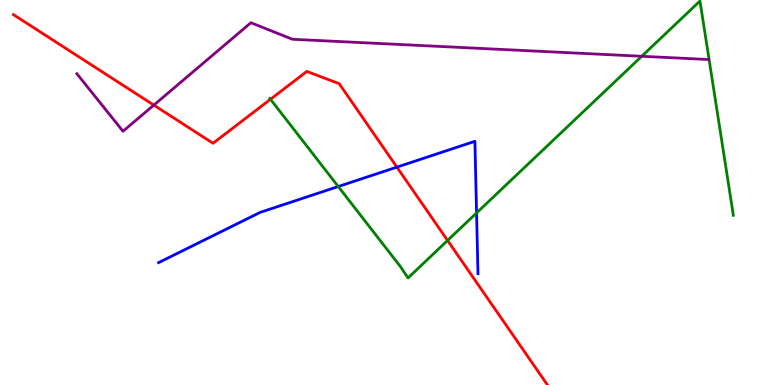[{'lines': ['blue', 'red'], 'intersections': [{'x': 5.12, 'y': 5.66}]}, {'lines': ['green', 'red'], 'intersections': [{'x': 3.49, 'y': 7.42}, {'x': 5.78, 'y': 3.75}]}, {'lines': ['purple', 'red'], 'intersections': [{'x': 1.98, 'y': 7.27}]}, {'lines': ['blue', 'green'], 'intersections': [{'x': 4.36, 'y': 5.16}, {'x': 6.15, 'y': 4.47}]}, {'lines': ['blue', 'purple'], 'intersections': []}, {'lines': ['green', 'purple'], 'intersections': [{'x': 8.28, 'y': 8.54}]}]